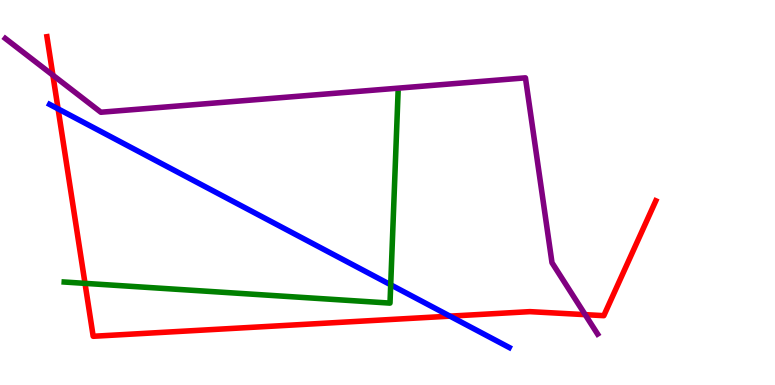[{'lines': ['blue', 'red'], 'intersections': [{'x': 0.749, 'y': 7.17}, {'x': 5.81, 'y': 1.79}]}, {'lines': ['green', 'red'], 'intersections': [{'x': 1.1, 'y': 2.64}]}, {'lines': ['purple', 'red'], 'intersections': [{'x': 0.682, 'y': 8.05}, {'x': 7.55, 'y': 1.83}]}, {'lines': ['blue', 'green'], 'intersections': [{'x': 5.04, 'y': 2.6}]}, {'lines': ['blue', 'purple'], 'intersections': []}, {'lines': ['green', 'purple'], 'intersections': []}]